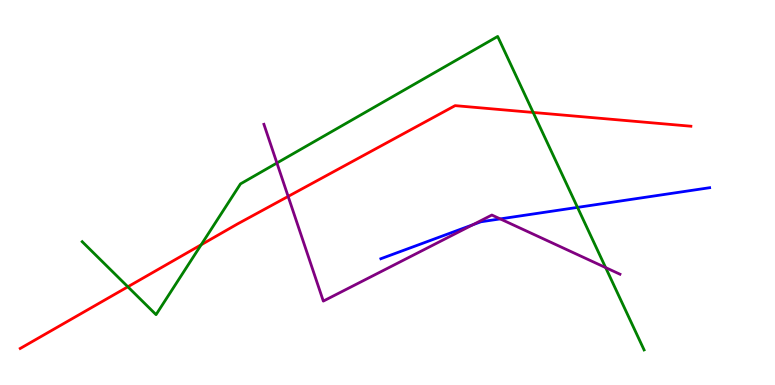[{'lines': ['blue', 'red'], 'intersections': []}, {'lines': ['green', 'red'], 'intersections': [{'x': 1.65, 'y': 2.55}, {'x': 2.6, 'y': 3.64}, {'x': 6.88, 'y': 7.08}]}, {'lines': ['purple', 'red'], 'intersections': [{'x': 3.72, 'y': 4.9}]}, {'lines': ['blue', 'green'], 'intersections': [{'x': 7.45, 'y': 4.61}]}, {'lines': ['blue', 'purple'], 'intersections': [{'x': 6.1, 'y': 4.16}, {'x': 6.45, 'y': 4.31}]}, {'lines': ['green', 'purple'], 'intersections': [{'x': 3.57, 'y': 5.77}, {'x': 7.81, 'y': 3.05}]}]